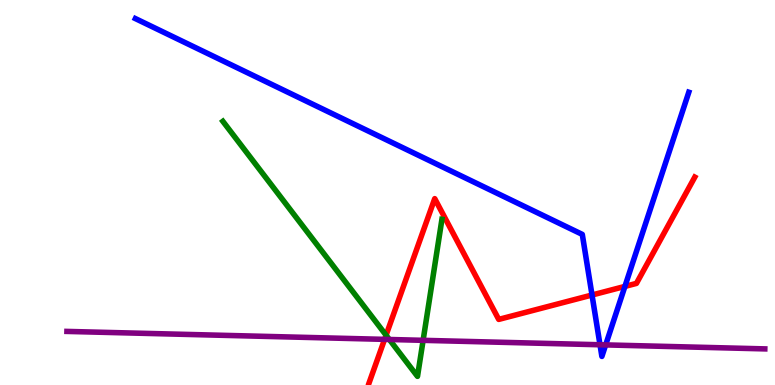[{'lines': ['blue', 'red'], 'intersections': [{'x': 7.64, 'y': 2.34}, {'x': 8.06, 'y': 2.56}]}, {'lines': ['green', 'red'], 'intersections': [{'x': 4.98, 'y': 1.29}]}, {'lines': ['purple', 'red'], 'intersections': [{'x': 4.96, 'y': 1.19}]}, {'lines': ['blue', 'green'], 'intersections': []}, {'lines': ['blue', 'purple'], 'intersections': [{'x': 7.74, 'y': 1.05}, {'x': 7.82, 'y': 1.04}]}, {'lines': ['green', 'purple'], 'intersections': [{'x': 5.02, 'y': 1.18}, {'x': 5.46, 'y': 1.16}]}]